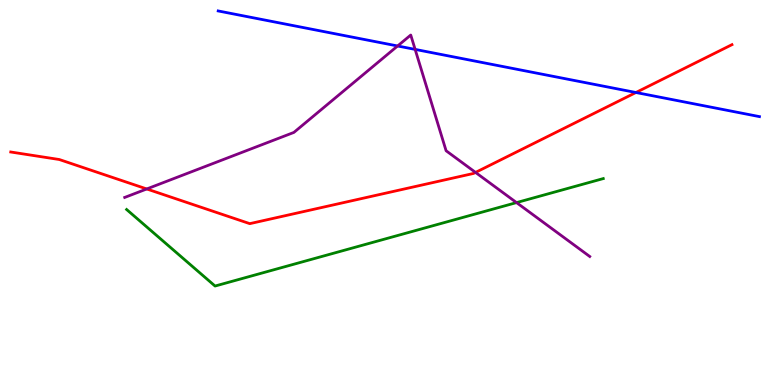[{'lines': ['blue', 'red'], 'intersections': [{'x': 8.21, 'y': 7.6}]}, {'lines': ['green', 'red'], 'intersections': []}, {'lines': ['purple', 'red'], 'intersections': [{'x': 1.89, 'y': 5.09}, {'x': 6.14, 'y': 5.52}]}, {'lines': ['blue', 'green'], 'intersections': []}, {'lines': ['blue', 'purple'], 'intersections': [{'x': 5.13, 'y': 8.81}, {'x': 5.36, 'y': 8.72}]}, {'lines': ['green', 'purple'], 'intersections': [{'x': 6.66, 'y': 4.74}]}]